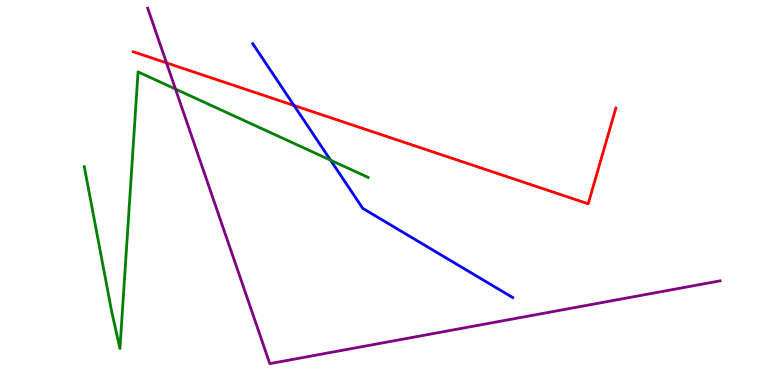[{'lines': ['blue', 'red'], 'intersections': [{'x': 3.79, 'y': 7.26}]}, {'lines': ['green', 'red'], 'intersections': []}, {'lines': ['purple', 'red'], 'intersections': [{'x': 2.15, 'y': 8.37}]}, {'lines': ['blue', 'green'], 'intersections': [{'x': 4.27, 'y': 5.84}]}, {'lines': ['blue', 'purple'], 'intersections': []}, {'lines': ['green', 'purple'], 'intersections': [{'x': 2.26, 'y': 7.69}]}]